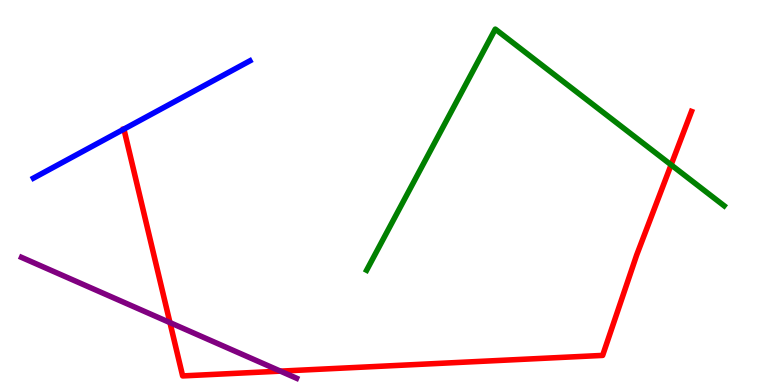[{'lines': ['blue', 'red'], 'intersections': [{'x': 1.6, 'y': 6.65}]}, {'lines': ['green', 'red'], 'intersections': [{'x': 8.66, 'y': 5.72}]}, {'lines': ['purple', 'red'], 'intersections': [{'x': 2.19, 'y': 1.62}, {'x': 3.62, 'y': 0.36}]}, {'lines': ['blue', 'green'], 'intersections': []}, {'lines': ['blue', 'purple'], 'intersections': []}, {'lines': ['green', 'purple'], 'intersections': []}]